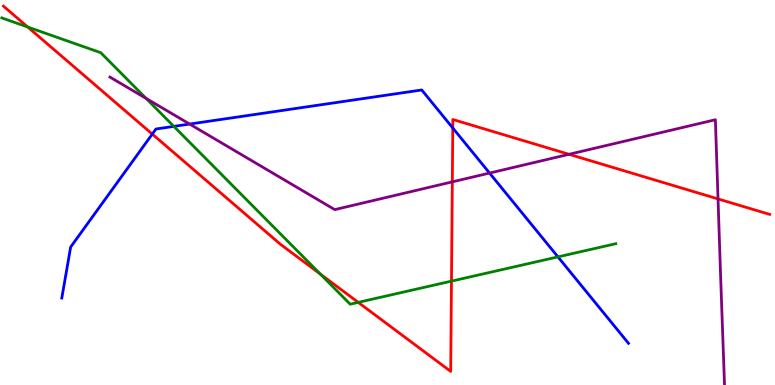[{'lines': ['blue', 'red'], 'intersections': [{'x': 1.96, 'y': 6.52}, {'x': 5.84, 'y': 6.67}]}, {'lines': ['green', 'red'], 'intersections': [{'x': 0.358, 'y': 9.3}, {'x': 4.13, 'y': 2.88}, {'x': 4.62, 'y': 2.15}, {'x': 5.83, 'y': 2.7}]}, {'lines': ['purple', 'red'], 'intersections': [{'x': 5.84, 'y': 5.28}, {'x': 7.34, 'y': 5.99}, {'x': 9.26, 'y': 4.83}]}, {'lines': ['blue', 'green'], 'intersections': [{'x': 2.24, 'y': 6.72}, {'x': 7.2, 'y': 3.33}]}, {'lines': ['blue', 'purple'], 'intersections': [{'x': 2.45, 'y': 6.78}, {'x': 6.32, 'y': 5.5}]}, {'lines': ['green', 'purple'], 'intersections': [{'x': 1.89, 'y': 7.44}]}]